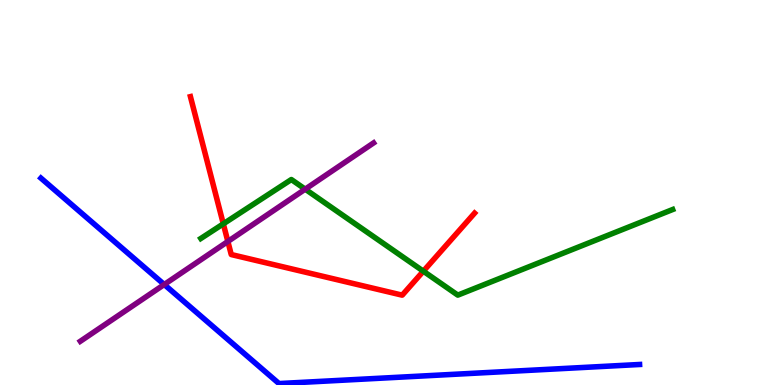[{'lines': ['blue', 'red'], 'intersections': []}, {'lines': ['green', 'red'], 'intersections': [{'x': 2.88, 'y': 4.19}, {'x': 5.46, 'y': 2.96}]}, {'lines': ['purple', 'red'], 'intersections': [{'x': 2.94, 'y': 3.73}]}, {'lines': ['blue', 'green'], 'intersections': []}, {'lines': ['blue', 'purple'], 'intersections': [{'x': 2.12, 'y': 2.61}]}, {'lines': ['green', 'purple'], 'intersections': [{'x': 3.94, 'y': 5.09}]}]